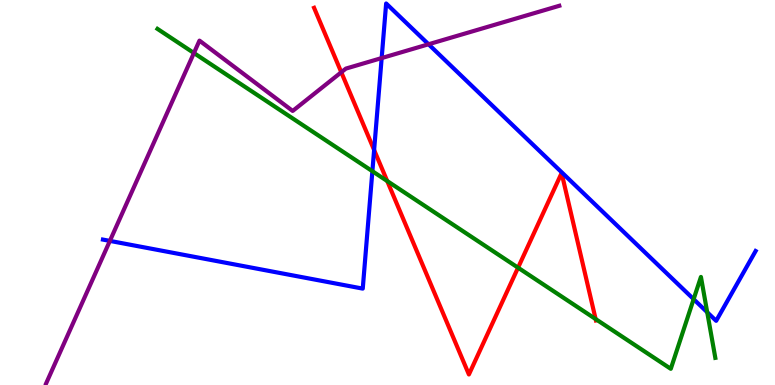[{'lines': ['blue', 'red'], 'intersections': [{'x': 4.83, 'y': 6.1}]}, {'lines': ['green', 'red'], 'intersections': [{'x': 5.0, 'y': 5.3}, {'x': 6.68, 'y': 3.05}, {'x': 7.69, 'y': 1.71}]}, {'lines': ['purple', 'red'], 'intersections': [{'x': 4.4, 'y': 8.12}]}, {'lines': ['blue', 'green'], 'intersections': [{'x': 4.8, 'y': 5.55}, {'x': 8.95, 'y': 2.23}, {'x': 9.13, 'y': 1.89}]}, {'lines': ['blue', 'purple'], 'intersections': [{'x': 1.42, 'y': 3.74}, {'x': 4.92, 'y': 8.49}, {'x': 5.53, 'y': 8.85}]}, {'lines': ['green', 'purple'], 'intersections': [{'x': 2.5, 'y': 8.62}]}]